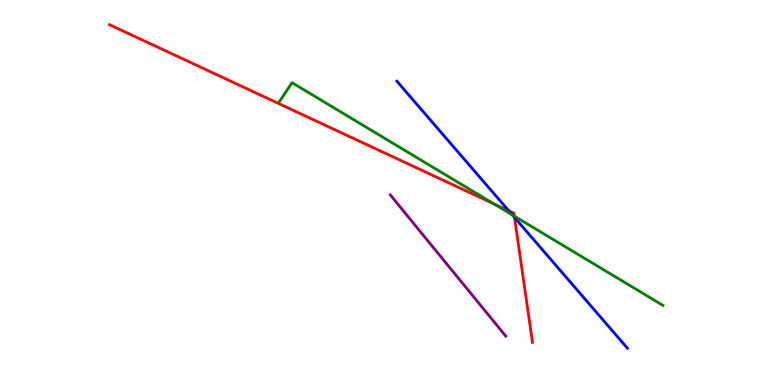[{'lines': ['blue', 'red'], 'intersections': [{'x': 6.57, 'y': 4.52}, {'x': 6.64, 'y': 4.35}]}, {'lines': ['green', 'red'], 'intersections': [{'x': 6.38, 'y': 4.7}, {'x': 6.64, 'y': 4.39}]}, {'lines': ['purple', 'red'], 'intersections': []}, {'lines': ['blue', 'green'], 'intersections': [{'x': 6.61, 'y': 4.42}]}, {'lines': ['blue', 'purple'], 'intersections': []}, {'lines': ['green', 'purple'], 'intersections': []}]